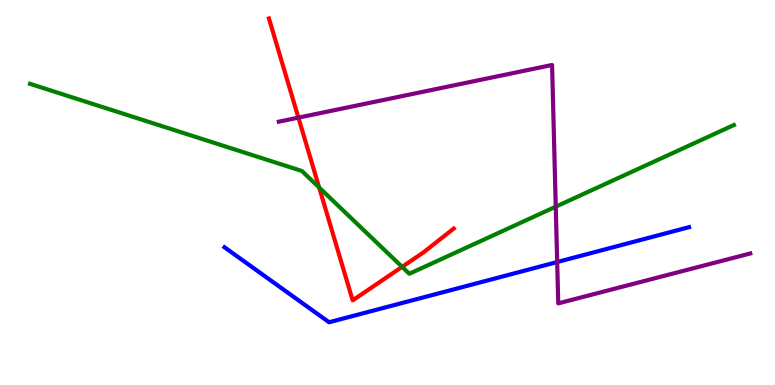[{'lines': ['blue', 'red'], 'intersections': []}, {'lines': ['green', 'red'], 'intersections': [{'x': 4.12, 'y': 5.13}, {'x': 5.19, 'y': 3.07}]}, {'lines': ['purple', 'red'], 'intersections': [{'x': 3.85, 'y': 6.94}]}, {'lines': ['blue', 'green'], 'intersections': []}, {'lines': ['blue', 'purple'], 'intersections': [{'x': 7.19, 'y': 3.19}]}, {'lines': ['green', 'purple'], 'intersections': [{'x': 7.17, 'y': 4.63}]}]